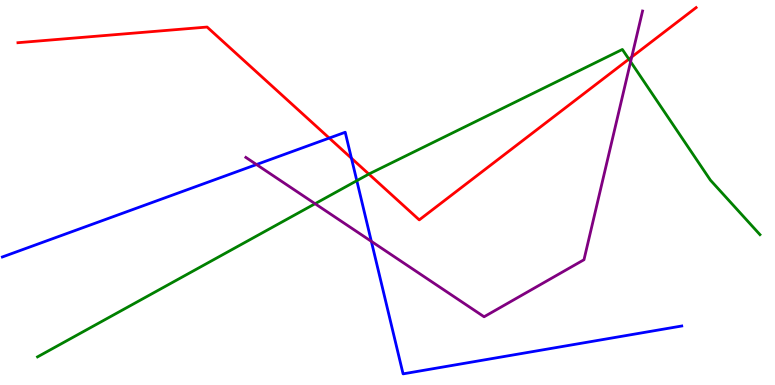[{'lines': ['blue', 'red'], 'intersections': [{'x': 4.25, 'y': 6.41}, {'x': 4.53, 'y': 5.89}]}, {'lines': ['green', 'red'], 'intersections': [{'x': 4.76, 'y': 5.48}, {'x': 8.11, 'y': 8.46}]}, {'lines': ['purple', 'red'], 'intersections': [{'x': 8.15, 'y': 8.52}]}, {'lines': ['blue', 'green'], 'intersections': [{'x': 4.6, 'y': 5.31}]}, {'lines': ['blue', 'purple'], 'intersections': [{'x': 3.31, 'y': 5.73}, {'x': 4.79, 'y': 3.73}]}, {'lines': ['green', 'purple'], 'intersections': [{'x': 4.07, 'y': 4.71}, {'x': 8.14, 'y': 8.4}]}]